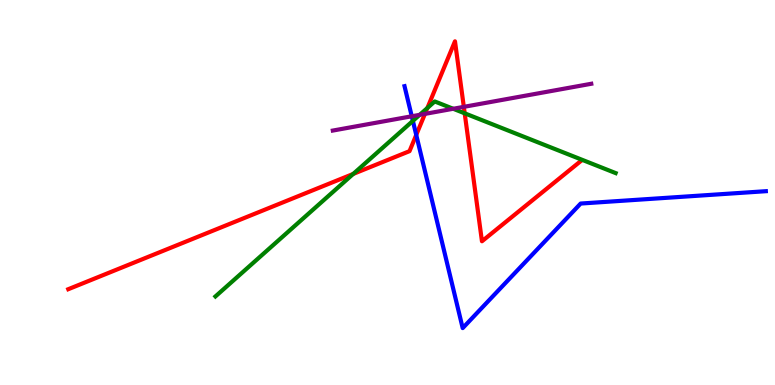[{'lines': ['blue', 'red'], 'intersections': [{'x': 5.37, 'y': 6.5}]}, {'lines': ['green', 'red'], 'intersections': [{'x': 4.56, 'y': 5.48}, {'x': 5.51, 'y': 7.2}, {'x': 6.0, 'y': 7.06}]}, {'lines': ['purple', 'red'], 'intersections': [{'x': 5.48, 'y': 7.04}, {'x': 5.98, 'y': 7.22}]}, {'lines': ['blue', 'green'], 'intersections': [{'x': 5.33, 'y': 6.86}]}, {'lines': ['blue', 'purple'], 'intersections': [{'x': 5.31, 'y': 6.98}]}, {'lines': ['green', 'purple'], 'intersections': [{'x': 5.42, 'y': 7.02}, {'x': 5.85, 'y': 7.17}]}]